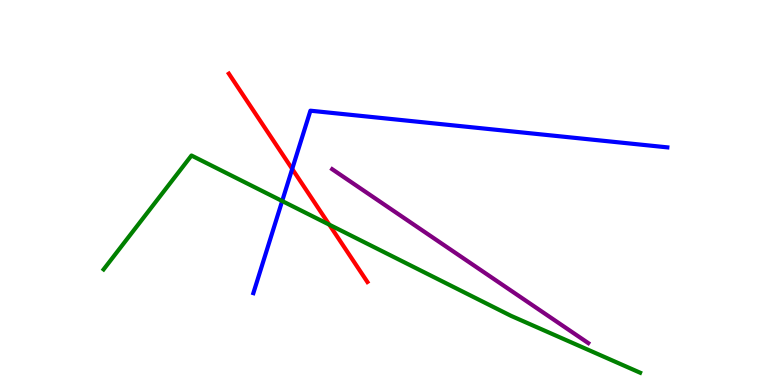[{'lines': ['blue', 'red'], 'intersections': [{'x': 3.77, 'y': 5.61}]}, {'lines': ['green', 'red'], 'intersections': [{'x': 4.25, 'y': 4.16}]}, {'lines': ['purple', 'red'], 'intersections': []}, {'lines': ['blue', 'green'], 'intersections': [{'x': 3.64, 'y': 4.78}]}, {'lines': ['blue', 'purple'], 'intersections': []}, {'lines': ['green', 'purple'], 'intersections': []}]